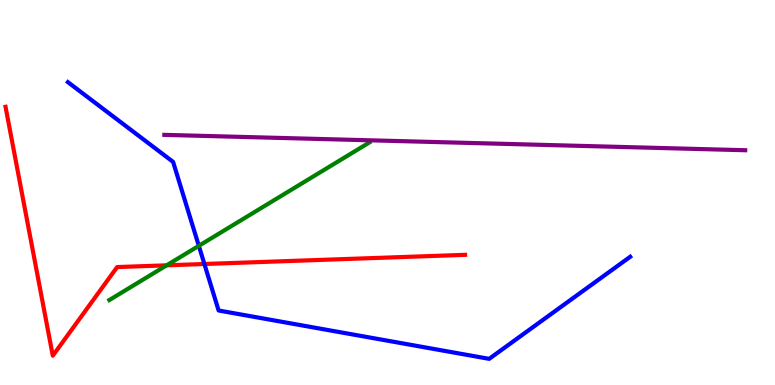[{'lines': ['blue', 'red'], 'intersections': [{'x': 2.64, 'y': 3.14}]}, {'lines': ['green', 'red'], 'intersections': [{'x': 2.15, 'y': 3.11}]}, {'lines': ['purple', 'red'], 'intersections': []}, {'lines': ['blue', 'green'], 'intersections': [{'x': 2.57, 'y': 3.61}]}, {'lines': ['blue', 'purple'], 'intersections': []}, {'lines': ['green', 'purple'], 'intersections': []}]